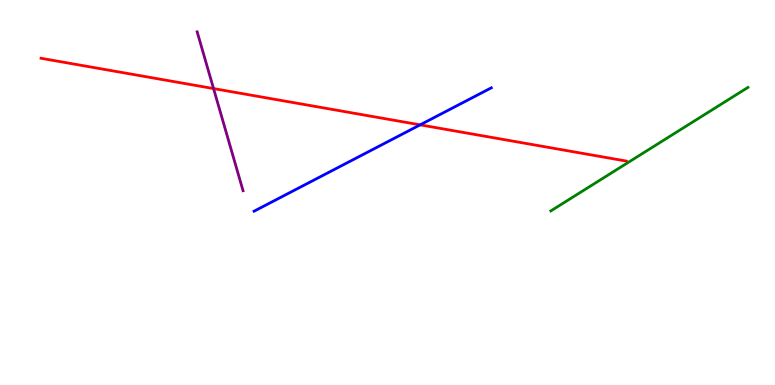[{'lines': ['blue', 'red'], 'intersections': [{'x': 5.42, 'y': 6.76}]}, {'lines': ['green', 'red'], 'intersections': []}, {'lines': ['purple', 'red'], 'intersections': [{'x': 2.76, 'y': 7.7}]}, {'lines': ['blue', 'green'], 'intersections': []}, {'lines': ['blue', 'purple'], 'intersections': []}, {'lines': ['green', 'purple'], 'intersections': []}]